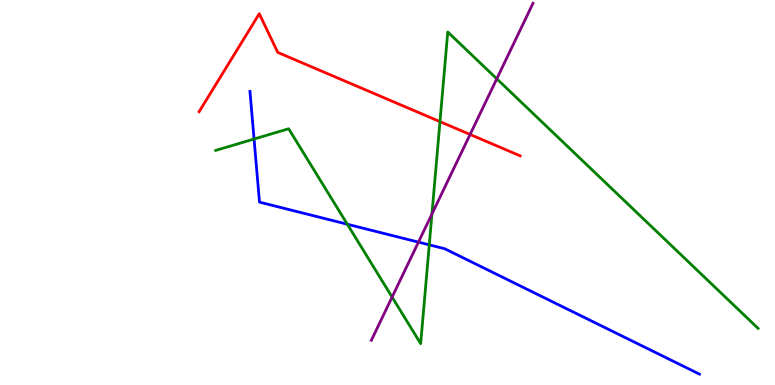[{'lines': ['blue', 'red'], 'intersections': []}, {'lines': ['green', 'red'], 'intersections': [{'x': 5.68, 'y': 6.84}]}, {'lines': ['purple', 'red'], 'intersections': [{'x': 6.07, 'y': 6.51}]}, {'lines': ['blue', 'green'], 'intersections': [{'x': 3.28, 'y': 6.39}, {'x': 4.48, 'y': 4.18}, {'x': 5.54, 'y': 3.64}]}, {'lines': ['blue', 'purple'], 'intersections': [{'x': 5.4, 'y': 3.71}]}, {'lines': ['green', 'purple'], 'intersections': [{'x': 5.06, 'y': 2.28}, {'x': 5.57, 'y': 4.44}, {'x': 6.41, 'y': 7.95}]}]